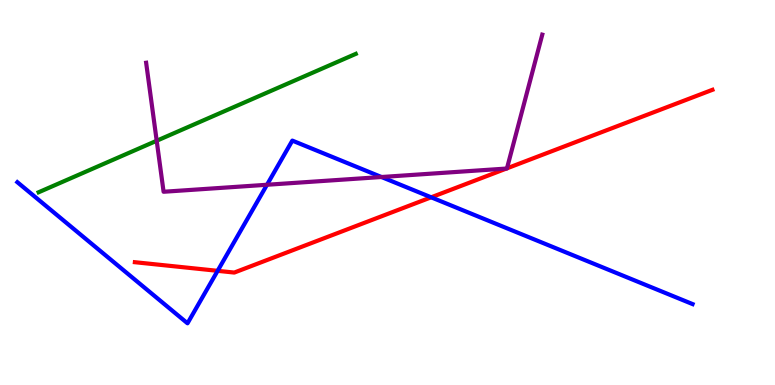[{'lines': ['blue', 'red'], 'intersections': [{'x': 2.81, 'y': 2.97}, {'x': 5.56, 'y': 4.88}]}, {'lines': ['green', 'red'], 'intersections': []}, {'lines': ['purple', 'red'], 'intersections': [{'x': 6.53, 'y': 5.62}, {'x': 6.54, 'y': 5.63}]}, {'lines': ['blue', 'green'], 'intersections': []}, {'lines': ['blue', 'purple'], 'intersections': [{'x': 3.45, 'y': 5.2}, {'x': 4.92, 'y': 5.4}]}, {'lines': ['green', 'purple'], 'intersections': [{'x': 2.02, 'y': 6.34}]}]